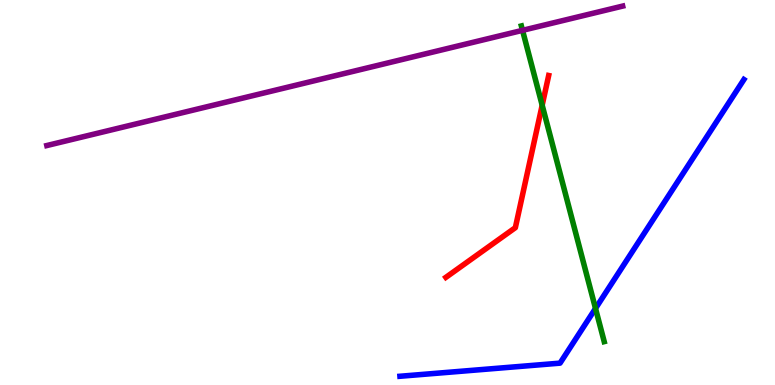[{'lines': ['blue', 'red'], 'intersections': []}, {'lines': ['green', 'red'], 'intersections': [{'x': 7.0, 'y': 7.27}]}, {'lines': ['purple', 'red'], 'intersections': []}, {'lines': ['blue', 'green'], 'intersections': [{'x': 7.68, 'y': 1.99}]}, {'lines': ['blue', 'purple'], 'intersections': []}, {'lines': ['green', 'purple'], 'intersections': [{'x': 6.74, 'y': 9.21}]}]